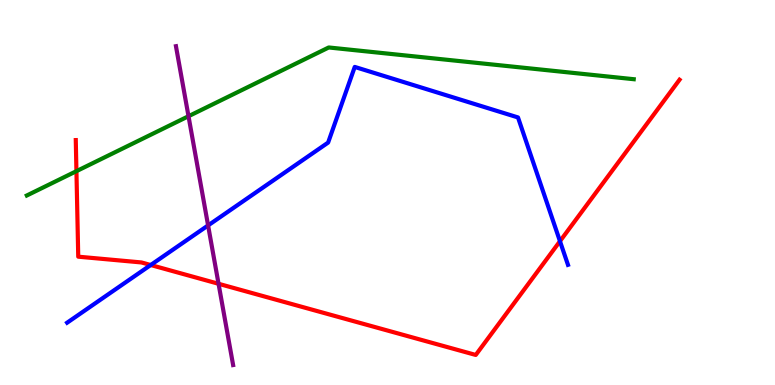[{'lines': ['blue', 'red'], 'intersections': [{'x': 1.94, 'y': 3.12}, {'x': 7.23, 'y': 3.73}]}, {'lines': ['green', 'red'], 'intersections': [{'x': 0.986, 'y': 5.55}]}, {'lines': ['purple', 'red'], 'intersections': [{'x': 2.82, 'y': 2.63}]}, {'lines': ['blue', 'green'], 'intersections': []}, {'lines': ['blue', 'purple'], 'intersections': [{'x': 2.68, 'y': 4.14}]}, {'lines': ['green', 'purple'], 'intersections': [{'x': 2.43, 'y': 6.98}]}]